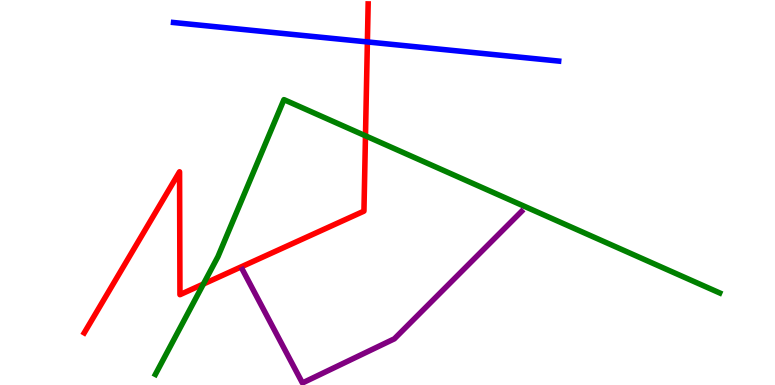[{'lines': ['blue', 'red'], 'intersections': [{'x': 4.74, 'y': 8.91}]}, {'lines': ['green', 'red'], 'intersections': [{'x': 2.62, 'y': 2.62}, {'x': 4.72, 'y': 6.47}]}, {'lines': ['purple', 'red'], 'intersections': []}, {'lines': ['blue', 'green'], 'intersections': []}, {'lines': ['blue', 'purple'], 'intersections': []}, {'lines': ['green', 'purple'], 'intersections': []}]